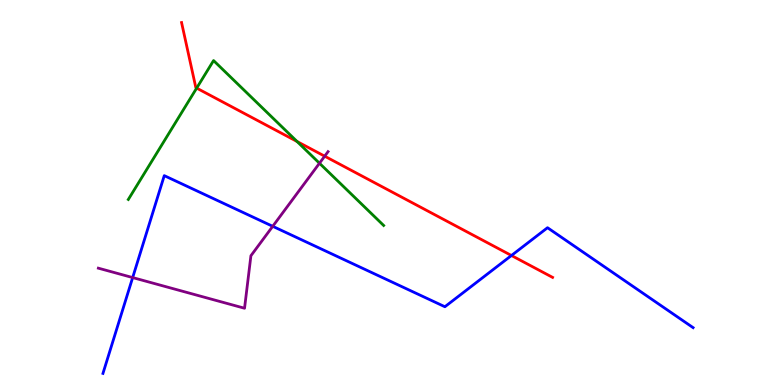[{'lines': ['blue', 'red'], 'intersections': [{'x': 6.6, 'y': 3.36}]}, {'lines': ['green', 'red'], 'intersections': [{'x': 2.54, 'y': 7.71}, {'x': 3.83, 'y': 6.33}]}, {'lines': ['purple', 'red'], 'intersections': [{'x': 4.19, 'y': 5.94}]}, {'lines': ['blue', 'green'], 'intersections': []}, {'lines': ['blue', 'purple'], 'intersections': [{'x': 1.71, 'y': 2.79}, {'x': 3.52, 'y': 4.12}]}, {'lines': ['green', 'purple'], 'intersections': [{'x': 4.12, 'y': 5.76}]}]